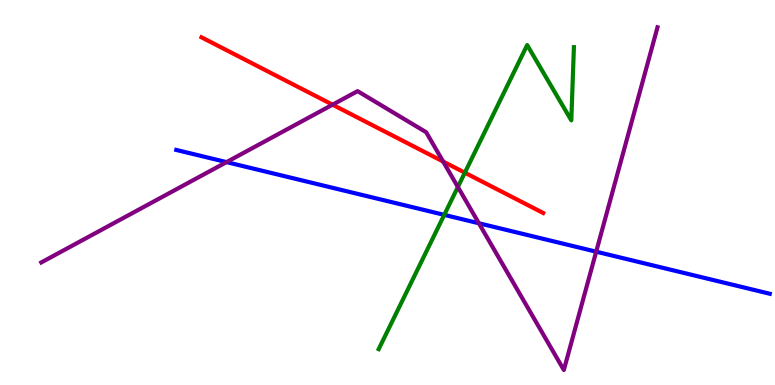[{'lines': ['blue', 'red'], 'intersections': []}, {'lines': ['green', 'red'], 'intersections': [{'x': 6.0, 'y': 5.51}]}, {'lines': ['purple', 'red'], 'intersections': [{'x': 4.29, 'y': 7.28}, {'x': 5.72, 'y': 5.8}]}, {'lines': ['blue', 'green'], 'intersections': [{'x': 5.73, 'y': 4.42}]}, {'lines': ['blue', 'purple'], 'intersections': [{'x': 2.92, 'y': 5.79}, {'x': 6.18, 'y': 4.2}, {'x': 7.69, 'y': 3.46}]}, {'lines': ['green', 'purple'], 'intersections': [{'x': 5.91, 'y': 5.14}]}]